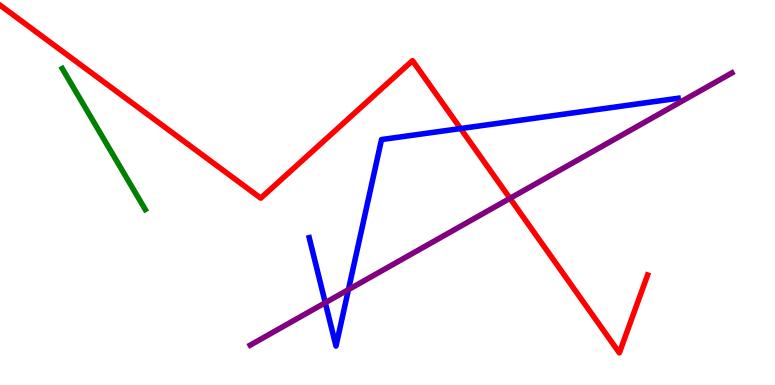[{'lines': ['blue', 'red'], 'intersections': [{'x': 5.94, 'y': 6.66}]}, {'lines': ['green', 'red'], 'intersections': []}, {'lines': ['purple', 'red'], 'intersections': [{'x': 6.58, 'y': 4.85}]}, {'lines': ['blue', 'green'], 'intersections': []}, {'lines': ['blue', 'purple'], 'intersections': [{'x': 4.2, 'y': 2.14}, {'x': 4.5, 'y': 2.48}]}, {'lines': ['green', 'purple'], 'intersections': []}]